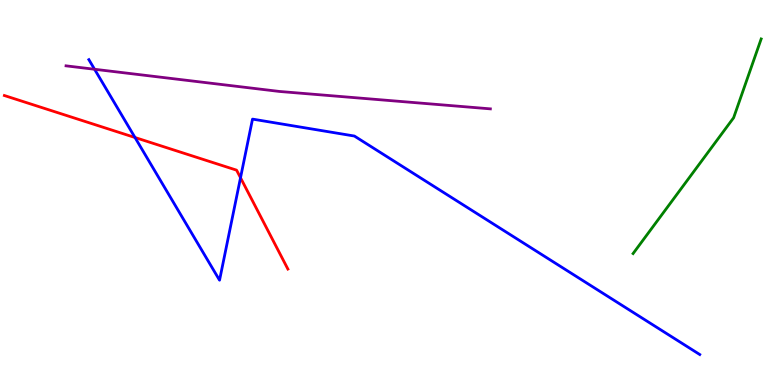[{'lines': ['blue', 'red'], 'intersections': [{'x': 1.74, 'y': 6.43}, {'x': 3.1, 'y': 5.38}]}, {'lines': ['green', 'red'], 'intersections': []}, {'lines': ['purple', 'red'], 'intersections': []}, {'lines': ['blue', 'green'], 'intersections': []}, {'lines': ['blue', 'purple'], 'intersections': [{'x': 1.22, 'y': 8.2}]}, {'lines': ['green', 'purple'], 'intersections': []}]